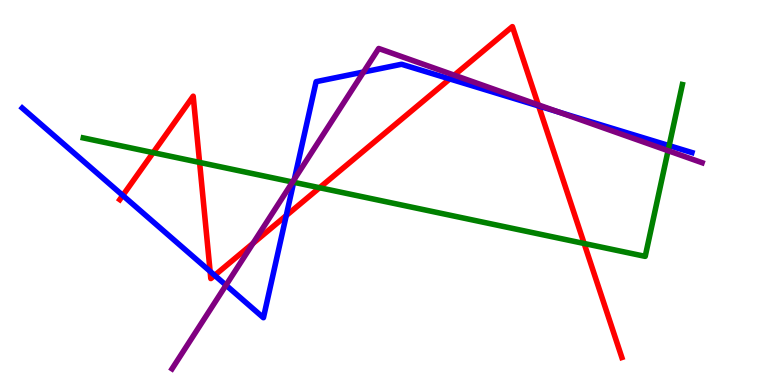[{'lines': ['blue', 'red'], 'intersections': [{'x': 1.58, 'y': 4.92}, {'x': 2.71, 'y': 2.95}, {'x': 2.77, 'y': 2.85}, {'x': 3.69, 'y': 4.4}, {'x': 5.8, 'y': 7.95}, {'x': 6.95, 'y': 7.25}]}, {'lines': ['green', 'red'], 'intersections': [{'x': 1.98, 'y': 6.04}, {'x': 2.58, 'y': 5.78}, {'x': 4.12, 'y': 5.12}, {'x': 7.54, 'y': 3.68}]}, {'lines': ['purple', 'red'], 'intersections': [{'x': 3.26, 'y': 3.68}, {'x': 5.86, 'y': 8.05}, {'x': 6.95, 'y': 7.28}]}, {'lines': ['blue', 'green'], 'intersections': [{'x': 3.79, 'y': 5.27}, {'x': 8.63, 'y': 6.22}]}, {'lines': ['blue', 'purple'], 'intersections': [{'x': 2.92, 'y': 2.59}, {'x': 3.8, 'y': 5.34}, {'x': 4.69, 'y': 8.13}, {'x': 7.21, 'y': 7.09}]}, {'lines': ['green', 'purple'], 'intersections': [{'x': 3.77, 'y': 5.27}, {'x': 8.62, 'y': 6.09}]}]